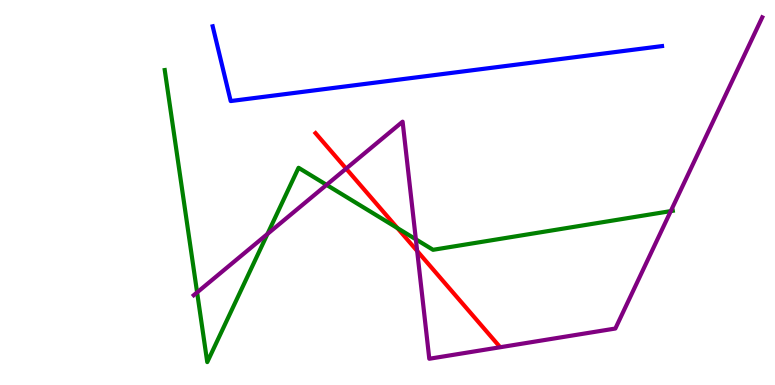[{'lines': ['blue', 'red'], 'intersections': []}, {'lines': ['green', 'red'], 'intersections': [{'x': 5.13, 'y': 4.08}]}, {'lines': ['purple', 'red'], 'intersections': [{'x': 4.47, 'y': 5.62}, {'x': 5.38, 'y': 3.48}]}, {'lines': ['blue', 'green'], 'intersections': []}, {'lines': ['blue', 'purple'], 'intersections': []}, {'lines': ['green', 'purple'], 'intersections': [{'x': 2.54, 'y': 2.4}, {'x': 3.45, 'y': 3.92}, {'x': 4.21, 'y': 5.2}, {'x': 5.37, 'y': 3.78}, {'x': 8.66, 'y': 4.52}]}]